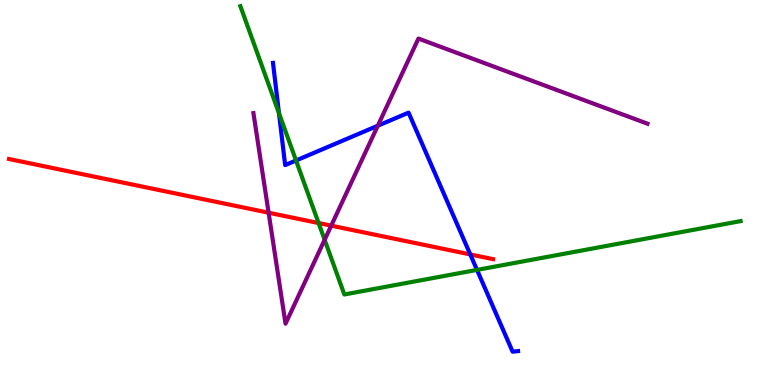[{'lines': ['blue', 'red'], 'intersections': [{'x': 6.07, 'y': 3.39}]}, {'lines': ['green', 'red'], 'intersections': [{'x': 4.11, 'y': 4.21}]}, {'lines': ['purple', 'red'], 'intersections': [{'x': 3.47, 'y': 4.48}, {'x': 4.27, 'y': 4.14}]}, {'lines': ['blue', 'green'], 'intersections': [{'x': 3.6, 'y': 7.06}, {'x': 3.82, 'y': 5.83}, {'x': 6.15, 'y': 2.99}]}, {'lines': ['blue', 'purple'], 'intersections': [{'x': 4.87, 'y': 6.73}]}, {'lines': ['green', 'purple'], 'intersections': [{'x': 4.19, 'y': 3.77}]}]